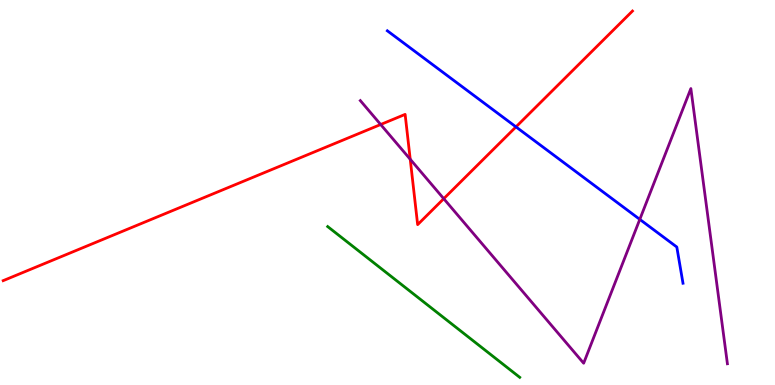[{'lines': ['blue', 'red'], 'intersections': [{'x': 6.66, 'y': 6.7}]}, {'lines': ['green', 'red'], 'intersections': []}, {'lines': ['purple', 'red'], 'intersections': [{'x': 4.91, 'y': 6.77}, {'x': 5.29, 'y': 5.86}, {'x': 5.73, 'y': 4.84}]}, {'lines': ['blue', 'green'], 'intersections': []}, {'lines': ['blue', 'purple'], 'intersections': [{'x': 8.26, 'y': 4.3}]}, {'lines': ['green', 'purple'], 'intersections': []}]